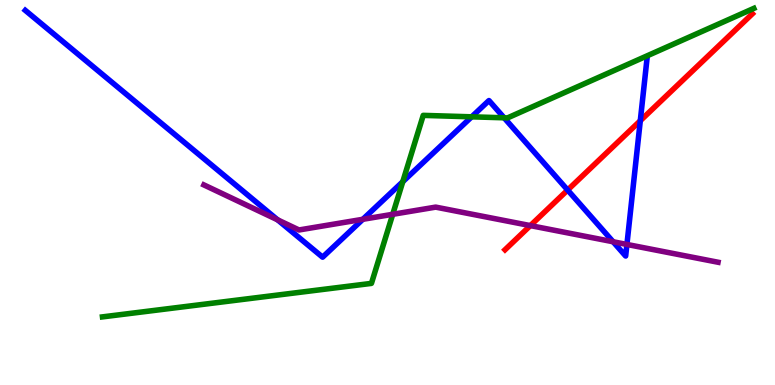[{'lines': ['blue', 'red'], 'intersections': [{'x': 7.32, 'y': 5.06}, {'x': 8.26, 'y': 6.86}]}, {'lines': ['green', 'red'], 'intersections': []}, {'lines': ['purple', 'red'], 'intersections': [{'x': 6.84, 'y': 4.14}]}, {'lines': ['blue', 'green'], 'intersections': [{'x': 5.2, 'y': 5.28}, {'x': 6.09, 'y': 6.97}, {'x': 6.5, 'y': 6.94}]}, {'lines': ['blue', 'purple'], 'intersections': [{'x': 3.58, 'y': 4.29}, {'x': 4.68, 'y': 4.3}, {'x': 7.91, 'y': 3.72}, {'x': 8.09, 'y': 3.65}]}, {'lines': ['green', 'purple'], 'intersections': [{'x': 5.07, 'y': 4.43}]}]